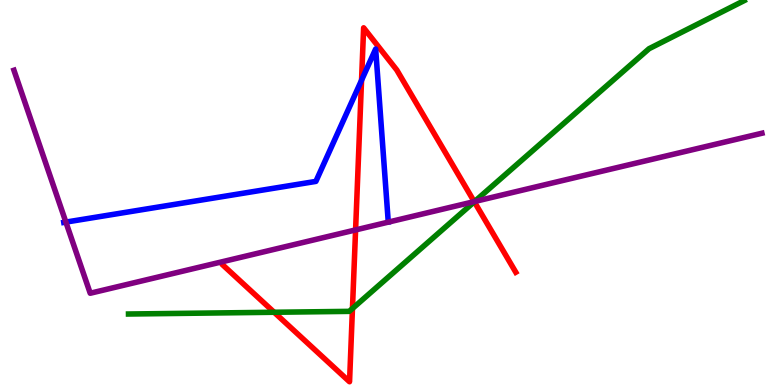[{'lines': ['blue', 'red'], 'intersections': [{'x': 4.67, 'y': 7.92}]}, {'lines': ['green', 'red'], 'intersections': [{'x': 3.54, 'y': 1.89}, {'x': 4.55, 'y': 1.99}, {'x': 6.12, 'y': 4.76}]}, {'lines': ['purple', 'red'], 'intersections': [{'x': 4.59, 'y': 4.03}, {'x': 6.12, 'y': 4.76}]}, {'lines': ['blue', 'green'], 'intersections': []}, {'lines': ['blue', 'purple'], 'intersections': [{'x': 0.85, 'y': 4.23}]}, {'lines': ['green', 'purple'], 'intersections': [{'x': 6.12, 'y': 4.77}]}]